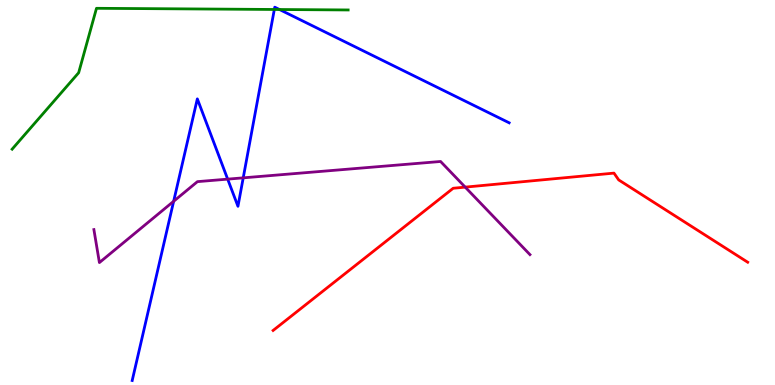[{'lines': ['blue', 'red'], 'intersections': []}, {'lines': ['green', 'red'], 'intersections': []}, {'lines': ['purple', 'red'], 'intersections': [{'x': 6.0, 'y': 5.14}]}, {'lines': ['blue', 'green'], 'intersections': [{'x': 3.54, 'y': 9.75}, {'x': 3.61, 'y': 9.75}]}, {'lines': ['blue', 'purple'], 'intersections': [{'x': 2.24, 'y': 4.77}, {'x': 2.94, 'y': 5.35}, {'x': 3.14, 'y': 5.38}]}, {'lines': ['green', 'purple'], 'intersections': []}]